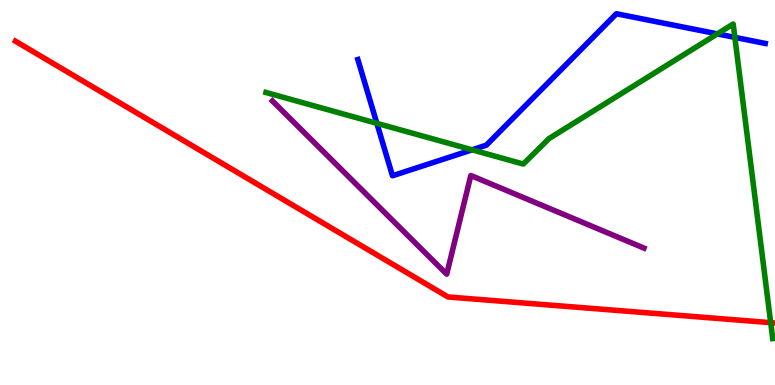[{'lines': ['blue', 'red'], 'intersections': []}, {'lines': ['green', 'red'], 'intersections': [{'x': 9.94, 'y': 1.62}]}, {'lines': ['purple', 'red'], 'intersections': []}, {'lines': ['blue', 'green'], 'intersections': [{'x': 4.86, 'y': 6.8}, {'x': 6.09, 'y': 6.11}, {'x': 9.26, 'y': 9.12}, {'x': 9.48, 'y': 9.03}]}, {'lines': ['blue', 'purple'], 'intersections': []}, {'lines': ['green', 'purple'], 'intersections': []}]